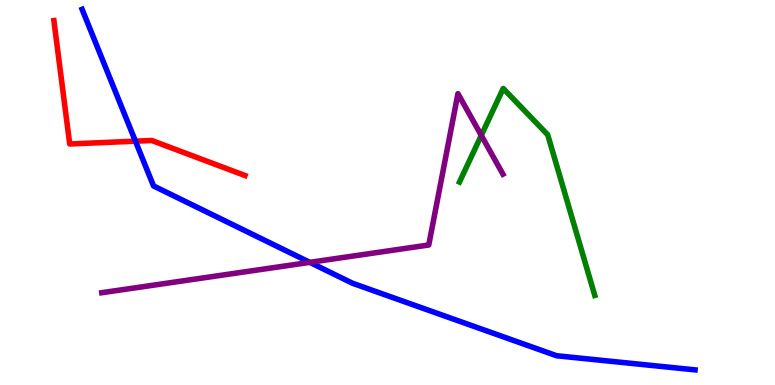[{'lines': ['blue', 'red'], 'intersections': [{'x': 1.75, 'y': 6.33}]}, {'lines': ['green', 'red'], 'intersections': []}, {'lines': ['purple', 'red'], 'intersections': []}, {'lines': ['blue', 'green'], 'intersections': []}, {'lines': ['blue', 'purple'], 'intersections': [{'x': 4.0, 'y': 3.19}]}, {'lines': ['green', 'purple'], 'intersections': [{'x': 6.21, 'y': 6.48}]}]